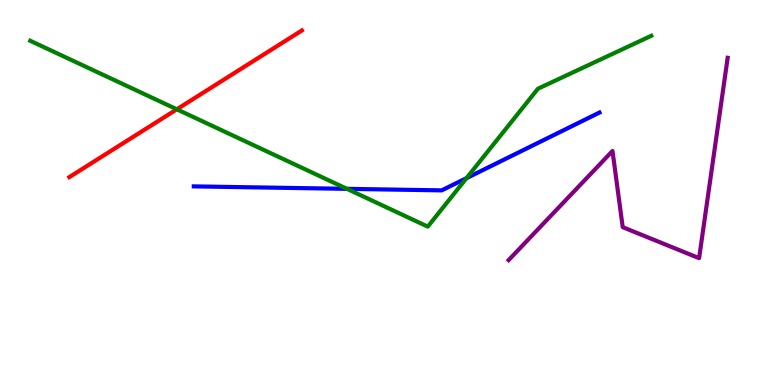[{'lines': ['blue', 'red'], 'intersections': []}, {'lines': ['green', 'red'], 'intersections': [{'x': 2.28, 'y': 7.16}]}, {'lines': ['purple', 'red'], 'intersections': []}, {'lines': ['blue', 'green'], 'intersections': [{'x': 4.48, 'y': 5.09}, {'x': 6.02, 'y': 5.37}]}, {'lines': ['blue', 'purple'], 'intersections': []}, {'lines': ['green', 'purple'], 'intersections': []}]